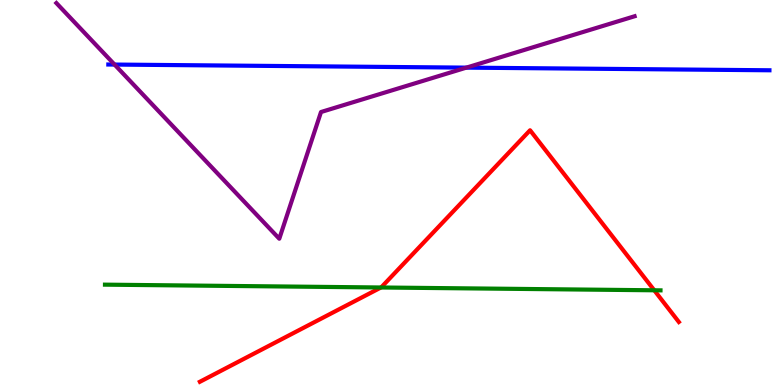[{'lines': ['blue', 'red'], 'intersections': []}, {'lines': ['green', 'red'], 'intersections': [{'x': 4.92, 'y': 2.53}, {'x': 8.44, 'y': 2.46}]}, {'lines': ['purple', 'red'], 'intersections': []}, {'lines': ['blue', 'green'], 'intersections': []}, {'lines': ['blue', 'purple'], 'intersections': [{'x': 1.48, 'y': 8.32}, {'x': 6.02, 'y': 8.24}]}, {'lines': ['green', 'purple'], 'intersections': []}]